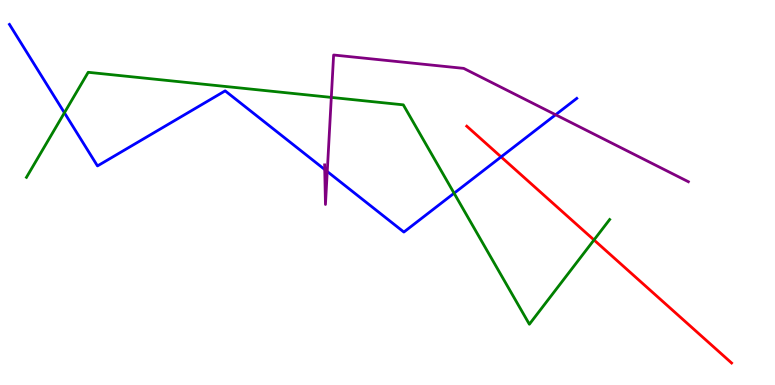[{'lines': ['blue', 'red'], 'intersections': [{'x': 6.47, 'y': 5.92}]}, {'lines': ['green', 'red'], 'intersections': [{'x': 7.66, 'y': 3.77}]}, {'lines': ['purple', 'red'], 'intersections': []}, {'lines': ['blue', 'green'], 'intersections': [{'x': 0.831, 'y': 7.07}, {'x': 5.86, 'y': 4.98}]}, {'lines': ['blue', 'purple'], 'intersections': [{'x': 4.19, 'y': 5.6}, {'x': 4.22, 'y': 5.54}, {'x': 7.17, 'y': 7.02}]}, {'lines': ['green', 'purple'], 'intersections': [{'x': 4.27, 'y': 7.47}]}]